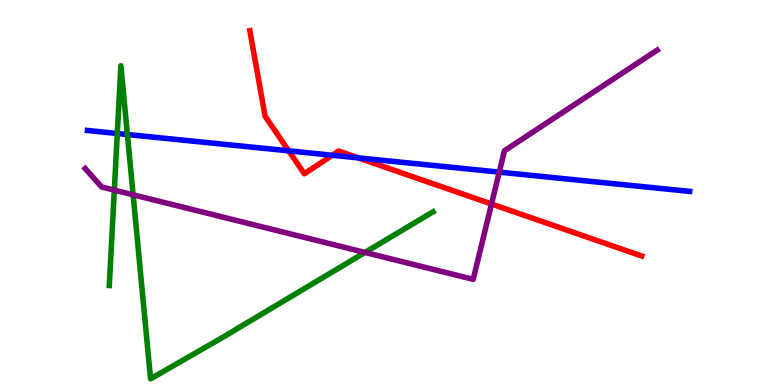[{'lines': ['blue', 'red'], 'intersections': [{'x': 3.73, 'y': 6.08}, {'x': 4.29, 'y': 5.97}, {'x': 4.62, 'y': 5.9}]}, {'lines': ['green', 'red'], 'intersections': []}, {'lines': ['purple', 'red'], 'intersections': [{'x': 6.34, 'y': 4.7}]}, {'lines': ['blue', 'green'], 'intersections': [{'x': 1.51, 'y': 6.53}, {'x': 1.64, 'y': 6.51}]}, {'lines': ['blue', 'purple'], 'intersections': [{'x': 6.44, 'y': 5.53}]}, {'lines': ['green', 'purple'], 'intersections': [{'x': 1.48, 'y': 5.06}, {'x': 1.72, 'y': 4.94}, {'x': 4.71, 'y': 3.44}]}]